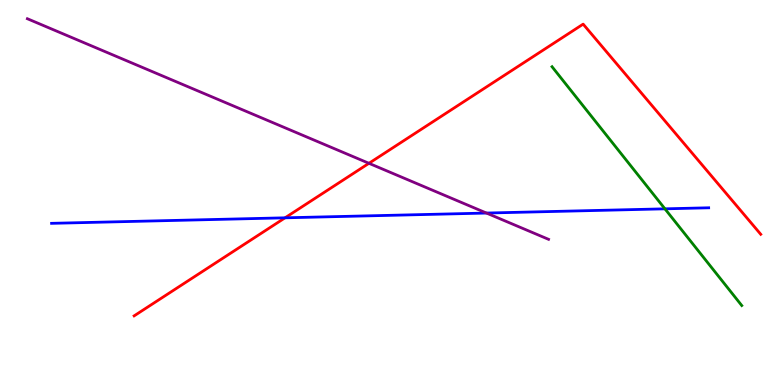[{'lines': ['blue', 'red'], 'intersections': [{'x': 3.68, 'y': 4.34}]}, {'lines': ['green', 'red'], 'intersections': []}, {'lines': ['purple', 'red'], 'intersections': [{'x': 4.76, 'y': 5.76}]}, {'lines': ['blue', 'green'], 'intersections': [{'x': 8.58, 'y': 4.58}]}, {'lines': ['blue', 'purple'], 'intersections': [{'x': 6.28, 'y': 4.47}]}, {'lines': ['green', 'purple'], 'intersections': []}]